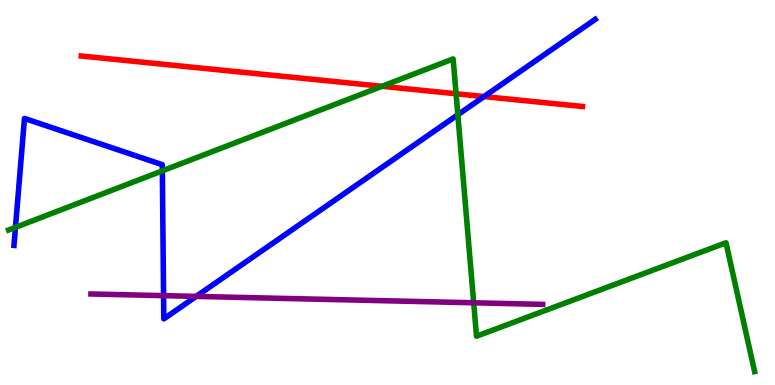[{'lines': ['blue', 'red'], 'intersections': [{'x': 6.25, 'y': 7.49}]}, {'lines': ['green', 'red'], 'intersections': [{'x': 4.93, 'y': 7.76}, {'x': 5.88, 'y': 7.56}]}, {'lines': ['purple', 'red'], 'intersections': []}, {'lines': ['blue', 'green'], 'intersections': [{'x': 0.199, 'y': 4.09}, {'x': 2.09, 'y': 5.56}, {'x': 5.91, 'y': 7.02}]}, {'lines': ['blue', 'purple'], 'intersections': [{'x': 2.11, 'y': 2.32}, {'x': 2.53, 'y': 2.3}]}, {'lines': ['green', 'purple'], 'intersections': [{'x': 6.11, 'y': 2.14}]}]